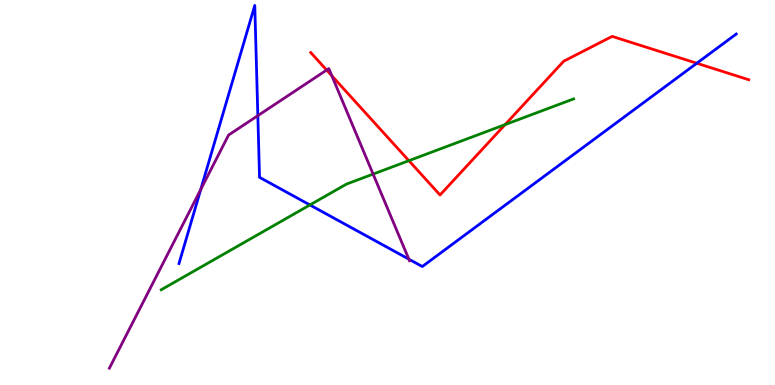[{'lines': ['blue', 'red'], 'intersections': [{'x': 8.99, 'y': 8.36}]}, {'lines': ['green', 'red'], 'intersections': [{'x': 5.28, 'y': 5.83}, {'x': 6.52, 'y': 6.76}]}, {'lines': ['purple', 'red'], 'intersections': [{'x': 4.21, 'y': 8.18}, {'x': 4.28, 'y': 8.03}]}, {'lines': ['blue', 'green'], 'intersections': [{'x': 4.0, 'y': 4.68}]}, {'lines': ['blue', 'purple'], 'intersections': [{'x': 2.59, 'y': 5.08}, {'x': 3.33, 'y': 7.0}, {'x': 5.28, 'y': 3.27}]}, {'lines': ['green', 'purple'], 'intersections': [{'x': 4.81, 'y': 5.48}]}]